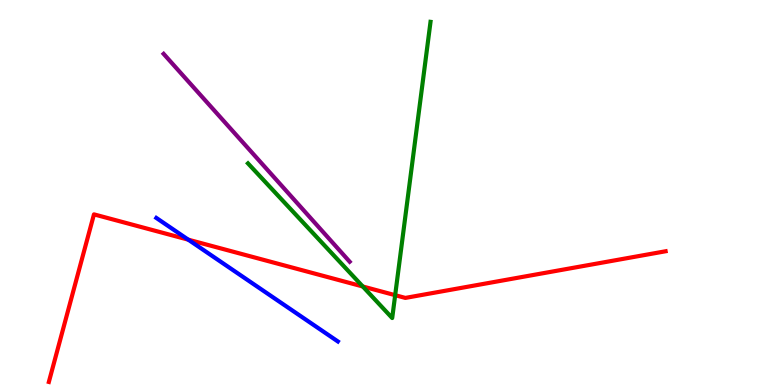[{'lines': ['blue', 'red'], 'intersections': [{'x': 2.43, 'y': 3.77}]}, {'lines': ['green', 'red'], 'intersections': [{'x': 4.68, 'y': 2.56}, {'x': 5.1, 'y': 2.33}]}, {'lines': ['purple', 'red'], 'intersections': []}, {'lines': ['blue', 'green'], 'intersections': []}, {'lines': ['blue', 'purple'], 'intersections': []}, {'lines': ['green', 'purple'], 'intersections': []}]